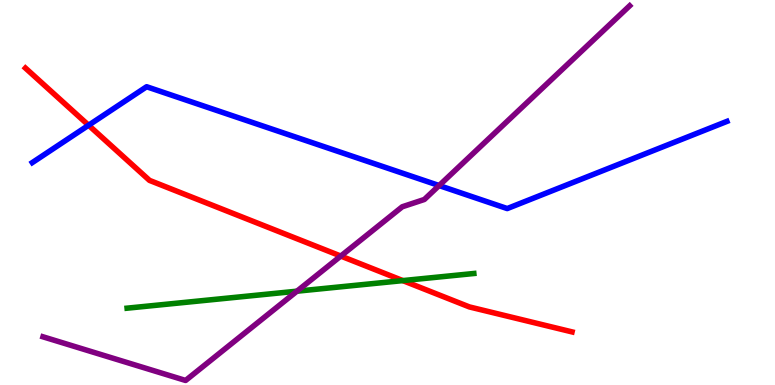[{'lines': ['blue', 'red'], 'intersections': [{'x': 1.14, 'y': 6.75}]}, {'lines': ['green', 'red'], 'intersections': [{'x': 5.2, 'y': 2.71}]}, {'lines': ['purple', 'red'], 'intersections': [{'x': 4.4, 'y': 3.35}]}, {'lines': ['blue', 'green'], 'intersections': []}, {'lines': ['blue', 'purple'], 'intersections': [{'x': 5.67, 'y': 5.18}]}, {'lines': ['green', 'purple'], 'intersections': [{'x': 3.83, 'y': 2.44}]}]